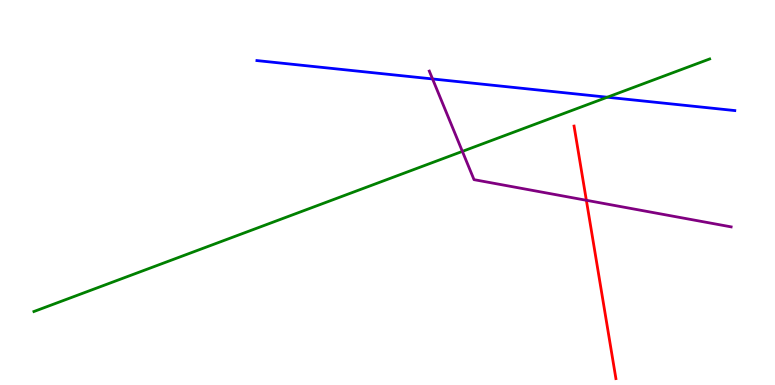[{'lines': ['blue', 'red'], 'intersections': []}, {'lines': ['green', 'red'], 'intersections': []}, {'lines': ['purple', 'red'], 'intersections': [{'x': 7.57, 'y': 4.8}]}, {'lines': ['blue', 'green'], 'intersections': [{'x': 7.84, 'y': 7.47}]}, {'lines': ['blue', 'purple'], 'intersections': [{'x': 5.58, 'y': 7.95}]}, {'lines': ['green', 'purple'], 'intersections': [{'x': 5.97, 'y': 6.07}]}]